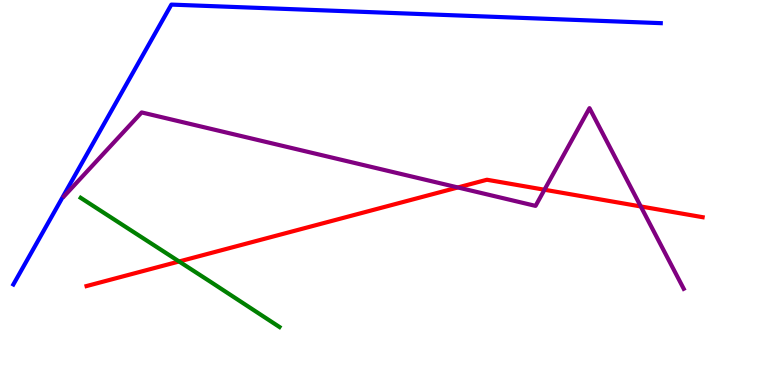[{'lines': ['blue', 'red'], 'intersections': []}, {'lines': ['green', 'red'], 'intersections': [{'x': 2.31, 'y': 3.21}]}, {'lines': ['purple', 'red'], 'intersections': [{'x': 5.91, 'y': 5.13}, {'x': 7.03, 'y': 5.07}, {'x': 8.27, 'y': 4.64}]}, {'lines': ['blue', 'green'], 'intersections': []}, {'lines': ['blue', 'purple'], 'intersections': []}, {'lines': ['green', 'purple'], 'intersections': []}]